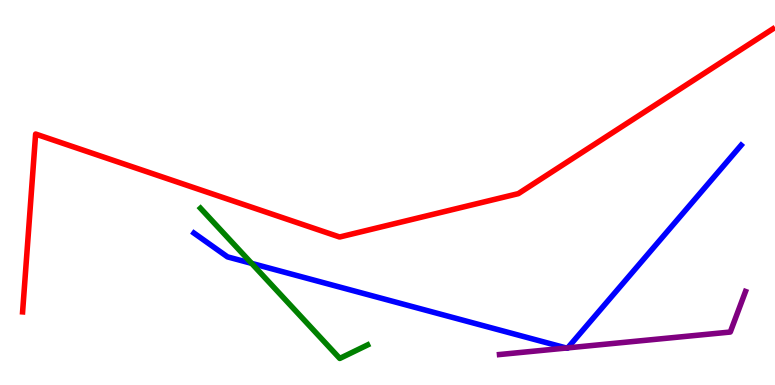[{'lines': ['blue', 'red'], 'intersections': []}, {'lines': ['green', 'red'], 'intersections': []}, {'lines': ['purple', 'red'], 'intersections': []}, {'lines': ['blue', 'green'], 'intersections': [{'x': 3.25, 'y': 3.16}]}, {'lines': ['blue', 'purple'], 'intersections': [{'x': 7.31, 'y': 0.961}, {'x': 7.33, 'y': 0.964}]}, {'lines': ['green', 'purple'], 'intersections': []}]